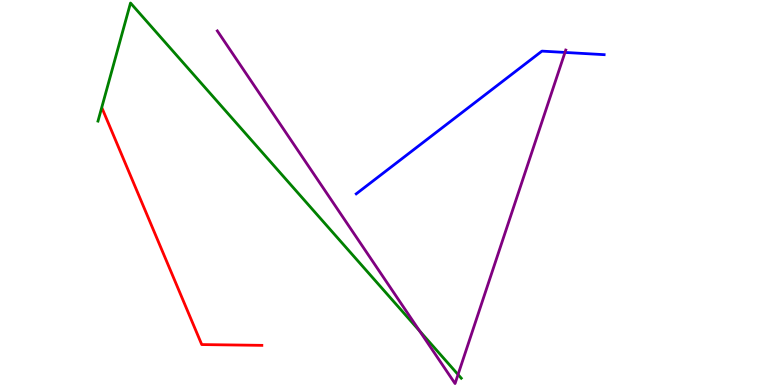[{'lines': ['blue', 'red'], 'intersections': []}, {'lines': ['green', 'red'], 'intersections': []}, {'lines': ['purple', 'red'], 'intersections': []}, {'lines': ['blue', 'green'], 'intersections': []}, {'lines': ['blue', 'purple'], 'intersections': [{'x': 7.29, 'y': 8.64}]}, {'lines': ['green', 'purple'], 'intersections': [{'x': 5.41, 'y': 1.41}, {'x': 5.91, 'y': 0.271}]}]